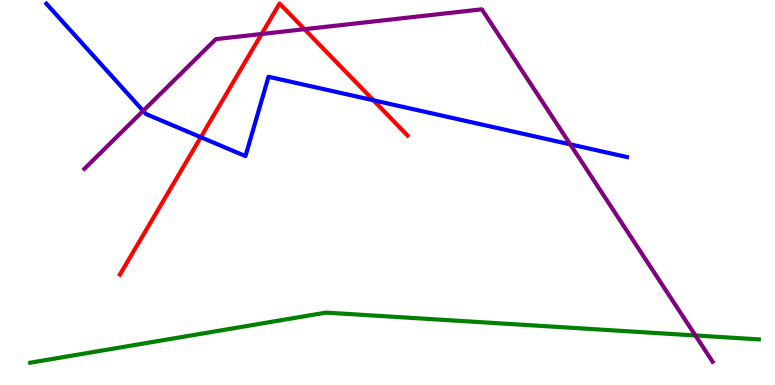[{'lines': ['blue', 'red'], 'intersections': [{'x': 2.59, 'y': 6.44}, {'x': 4.82, 'y': 7.4}]}, {'lines': ['green', 'red'], 'intersections': []}, {'lines': ['purple', 'red'], 'intersections': [{'x': 3.38, 'y': 9.12}, {'x': 3.93, 'y': 9.24}]}, {'lines': ['blue', 'green'], 'intersections': []}, {'lines': ['blue', 'purple'], 'intersections': [{'x': 1.85, 'y': 7.12}, {'x': 7.36, 'y': 6.25}]}, {'lines': ['green', 'purple'], 'intersections': [{'x': 8.97, 'y': 1.29}]}]